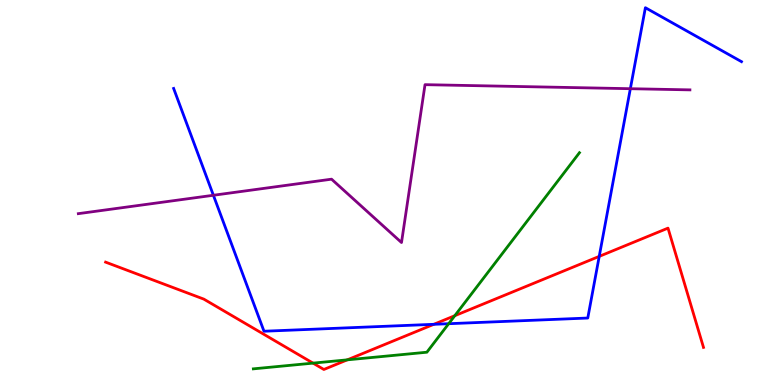[{'lines': ['blue', 'red'], 'intersections': [{'x': 5.6, 'y': 1.58}, {'x': 7.73, 'y': 3.34}]}, {'lines': ['green', 'red'], 'intersections': [{'x': 4.04, 'y': 0.568}, {'x': 4.48, 'y': 0.653}, {'x': 5.87, 'y': 1.8}]}, {'lines': ['purple', 'red'], 'intersections': []}, {'lines': ['blue', 'green'], 'intersections': [{'x': 5.79, 'y': 1.59}]}, {'lines': ['blue', 'purple'], 'intersections': [{'x': 2.75, 'y': 4.93}, {'x': 8.13, 'y': 7.7}]}, {'lines': ['green', 'purple'], 'intersections': []}]